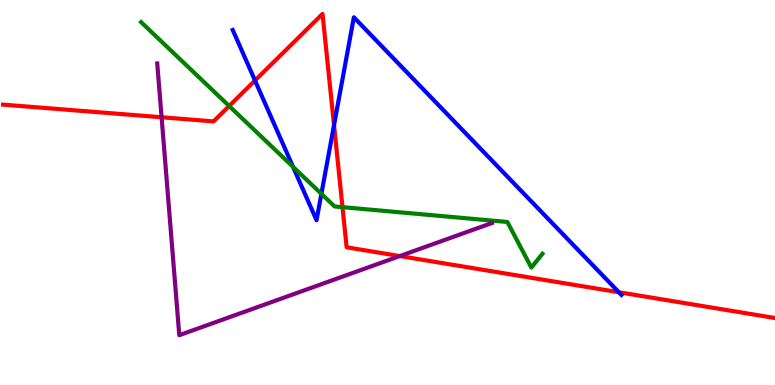[{'lines': ['blue', 'red'], 'intersections': [{'x': 3.29, 'y': 7.91}, {'x': 4.31, 'y': 6.75}, {'x': 7.99, 'y': 2.41}]}, {'lines': ['green', 'red'], 'intersections': [{'x': 2.96, 'y': 7.25}, {'x': 4.42, 'y': 4.62}]}, {'lines': ['purple', 'red'], 'intersections': [{'x': 2.09, 'y': 6.95}, {'x': 5.16, 'y': 3.35}]}, {'lines': ['blue', 'green'], 'intersections': [{'x': 3.78, 'y': 5.67}, {'x': 4.15, 'y': 4.96}]}, {'lines': ['blue', 'purple'], 'intersections': []}, {'lines': ['green', 'purple'], 'intersections': []}]